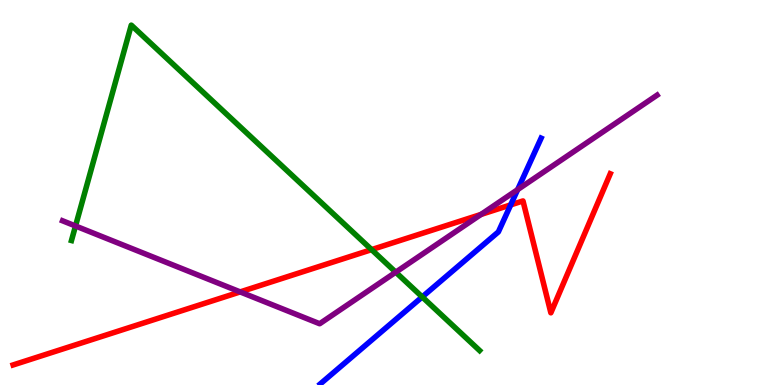[{'lines': ['blue', 'red'], 'intersections': [{'x': 6.59, 'y': 4.68}]}, {'lines': ['green', 'red'], 'intersections': [{'x': 4.79, 'y': 3.52}]}, {'lines': ['purple', 'red'], 'intersections': [{'x': 3.1, 'y': 2.42}, {'x': 6.21, 'y': 4.43}]}, {'lines': ['blue', 'green'], 'intersections': [{'x': 5.45, 'y': 2.29}]}, {'lines': ['blue', 'purple'], 'intersections': [{'x': 6.68, 'y': 5.08}]}, {'lines': ['green', 'purple'], 'intersections': [{'x': 0.974, 'y': 4.13}, {'x': 5.11, 'y': 2.93}]}]